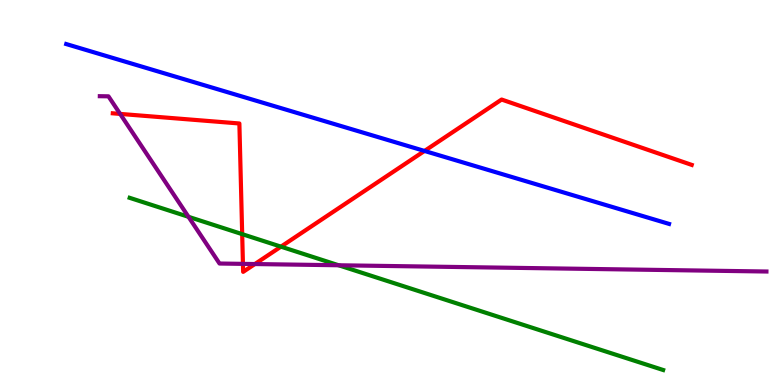[{'lines': ['blue', 'red'], 'intersections': [{'x': 5.48, 'y': 6.08}]}, {'lines': ['green', 'red'], 'intersections': [{'x': 3.13, 'y': 3.92}, {'x': 3.63, 'y': 3.59}]}, {'lines': ['purple', 'red'], 'intersections': [{'x': 1.55, 'y': 7.04}, {'x': 3.13, 'y': 3.15}, {'x': 3.29, 'y': 3.14}]}, {'lines': ['blue', 'green'], 'intersections': []}, {'lines': ['blue', 'purple'], 'intersections': []}, {'lines': ['green', 'purple'], 'intersections': [{'x': 2.43, 'y': 4.37}, {'x': 4.37, 'y': 3.11}]}]